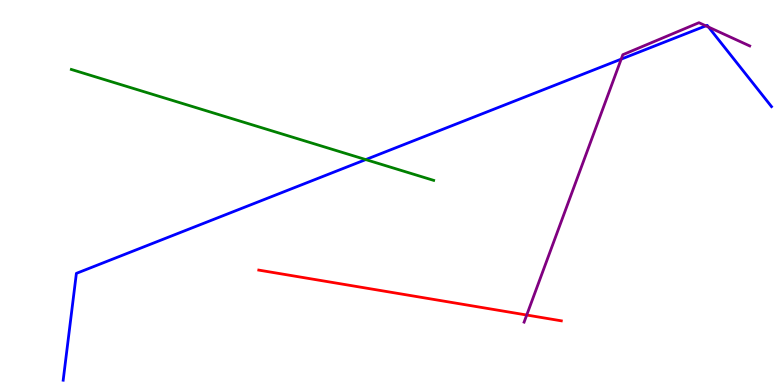[{'lines': ['blue', 'red'], 'intersections': []}, {'lines': ['green', 'red'], 'intersections': []}, {'lines': ['purple', 'red'], 'intersections': [{'x': 6.8, 'y': 1.82}]}, {'lines': ['blue', 'green'], 'intersections': [{'x': 4.72, 'y': 5.86}]}, {'lines': ['blue', 'purple'], 'intersections': [{'x': 8.02, 'y': 8.46}, {'x': 9.11, 'y': 9.33}, {'x': 9.14, 'y': 9.3}]}, {'lines': ['green', 'purple'], 'intersections': []}]